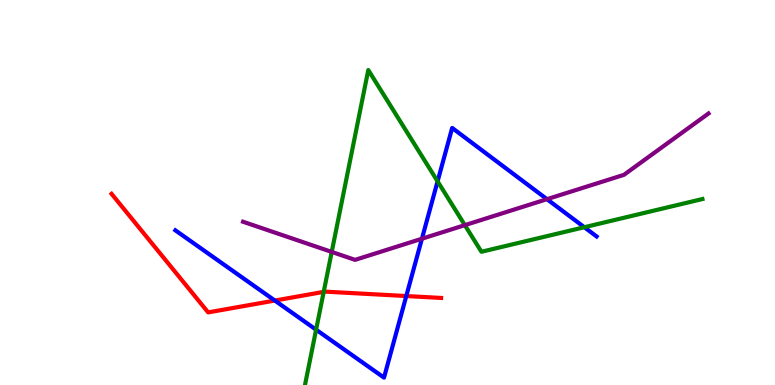[{'lines': ['blue', 'red'], 'intersections': [{'x': 3.55, 'y': 2.19}, {'x': 5.24, 'y': 2.31}]}, {'lines': ['green', 'red'], 'intersections': [{'x': 4.18, 'y': 2.42}]}, {'lines': ['purple', 'red'], 'intersections': []}, {'lines': ['blue', 'green'], 'intersections': [{'x': 4.08, 'y': 1.44}, {'x': 5.65, 'y': 5.29}, {'x': 7.54, 'y': 4.1}]}, {'lines': ['blue', 'purple'], 'intersections': [{'x': 5.44, 'y': 3.8}, {'x': 7.06, 'y': 4.83}]}, {'lines': ['green', 'purple'], 'intersections': [{'x': 4.28, 'y': 3.46}, {'x': 6.0, 'y': 4.15}]}]